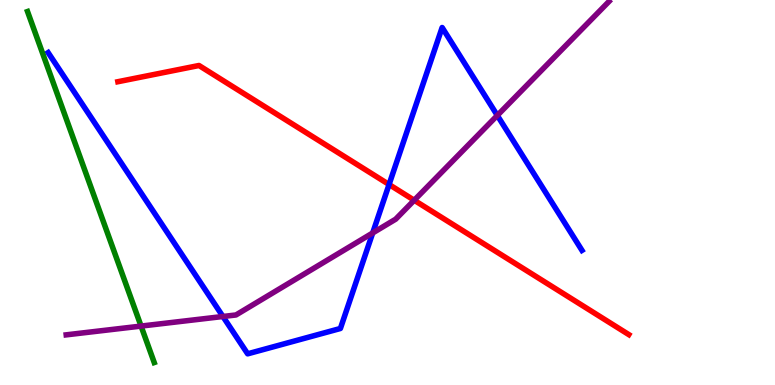[{'lines': ['blue', 'red'], 'intersections': [{'x': 5.02, 'y': 5.21}]}, {'lines': ['green', 'red'], 'intersections': []}, {'lines': ['purple', 'red'], 'intersections': [{'x': 5.34, 'y': 4.8}]}, {'lines': ['blue', 'green'], 'intersections': []}, {'lines': ['blue', 'purple'], 'intersections': [{'x': 2.88, 'y': 1.78}, {'x': 4.81, 'y': 3.95}, {'x': 6.42, 'y': 7.0}]}, {'lines': ['green', 'purple'], 'intersections': [{'x': 1.82, 'y': 1.53}]}]